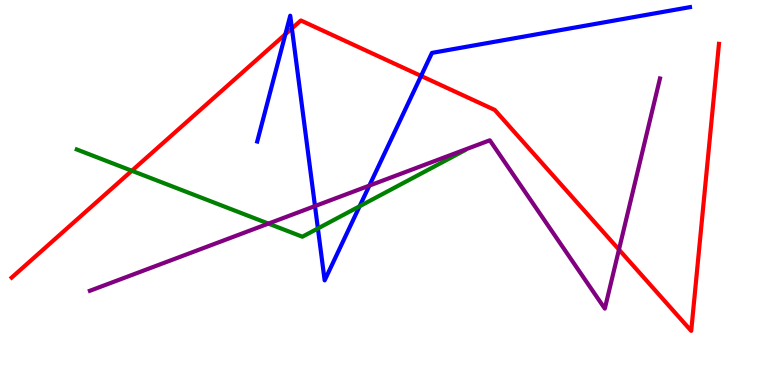[{'lines': ['blue', 'red'], 'intersections': [{'x': 3.68, 'y': 9.11}, {'x': 3.77, 'y': 9.26}, {'x': 5.43, 'y': 8.03}]}, {'lines': ['green', 'red'], 'intersections': [{'x': 1.7, 'y': 5.56}]}, {'lines': ['purple', 'red'], 'intersections': [{'x': 7.99, 'y': 3.52}]}, {'lines': ['blue', 'green'], 'intersections': [{'x': 4.1, 'y': 4.07}, {'x': 4.64, 'y': 4.64}]}, {'lines': ['blue', 'purple'], 'intersections': [{'x': 4.06, 'y': 4.65}, {'x': 4.77, 'y': 5.18}]}, {'lines': ['green', 'purple'], 'intersections': [{'x': 3.46, 'y': 4.19}]}]